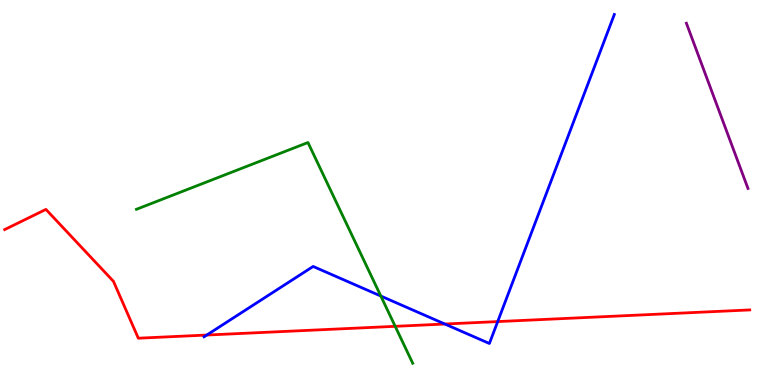[{'lines': ['blue', 'red'], 'intersections': [{'x': 2.67, 'y': 1.3}, {'x': 5.74, 'y': 1.58}, {'x': 6.42, 'y': 1.65}]}, {'lines': ['green', 'red'], 'intersections': [{'x': 5.1, 'y': 1.52}]}, {'lines': ['purple', 'red'], 'intersections': []}, {'lines': ['blue', 'green'], 'intersections': [{'x': 4.91, 'y': 2.31}]}, {'lines': ['blue', 'purple'], 'intersections': []}, {'lines': ['green', 'purple'], 'intersections': []}]